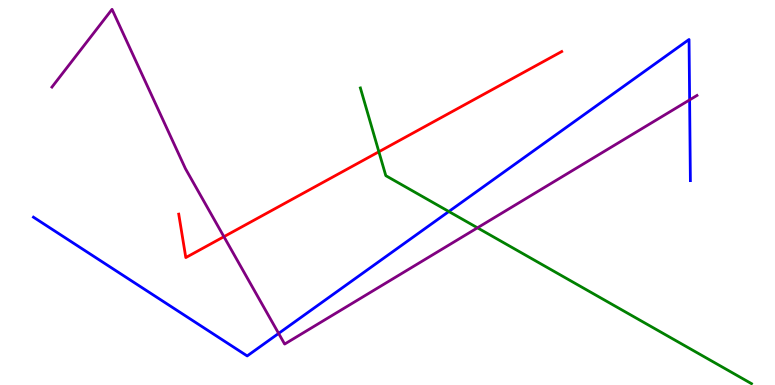[{'lines': ['blue', 'red'], 'intersections': []}, {'lines': ['green', 'red'], 'intersections': [{'x': 4.89, 'y': 6.06}]}, {'lines': ['purple', 'red'], 'intersections': [{'x': 2.89, 'y': 3.85}]}, {'lines': ['blue', 'green'], 'intersections': [{'x': 5.79, 'y': 4.51}]}, {'lines': ['blue', 'purple'], 'intersections': [{'x': 3.6, 'y': 1.34}, {'x': 8.9, 'y': 7.41}]}, {'lines': ['green', 'purple'], 'intersections': [{'x': 6.16, 'y': 4.08}]}]